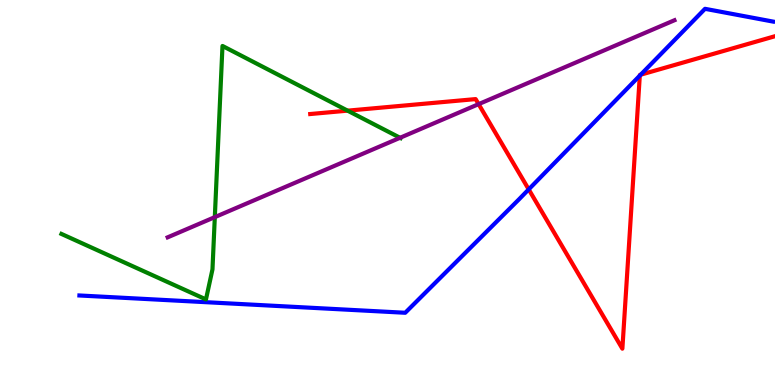[{'lines': ['blue', 'red'], 'intersections': [{'x': 6.82, 'y': 5.08}, {'x': 8.26, 'y': 8.04}, {'x': 8.27, 'y': 8.06}]}, {'lines': ['green', 'red'], 'intersections': [{'x': 4.49, 'y': 7.13}]}, {'lines': ['purple', 'red'], 'intersections': [{'x': 6.18, 'y': 7.3}]}, {'lines': ['blue', 'green'], 'intersections': []}, {'lines': ['blue', 'purple'], 'intersections': []}, {'lines': ['green', 'purple'], 'intersections': [{'x': 2.77, 'y': 4.36}, {'x': 5.16, 'y': 6.42}]}]